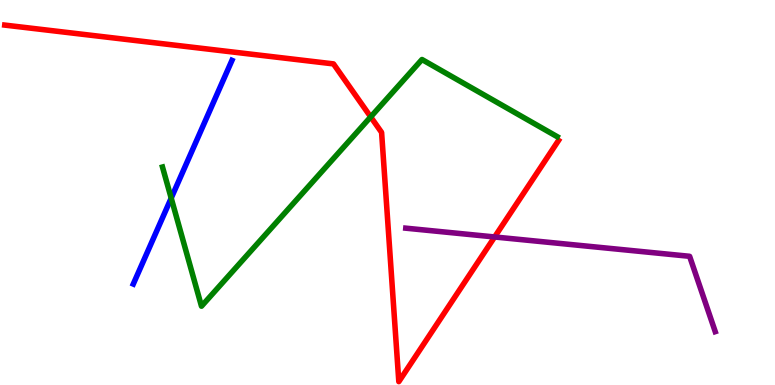[{'lines': ['blue', 'red'], 'intersections': []}, {'lines': ['green', 'red'], 'intersections': [{'x': 4.78, 'y': 6.96}]}, {'lines': ['purple', 'red'], 'intersections': [{'x': 6.38, 'y': 3.84}]}, {'lines': ['blue', 'green'], 'intersections': [{'x': 2.21, 'y': 4.85}]}, {'lines': ['blue', 'purple'], 'intersections': []}, {'lines': ['green', 'purple'], 'intersections': []}]